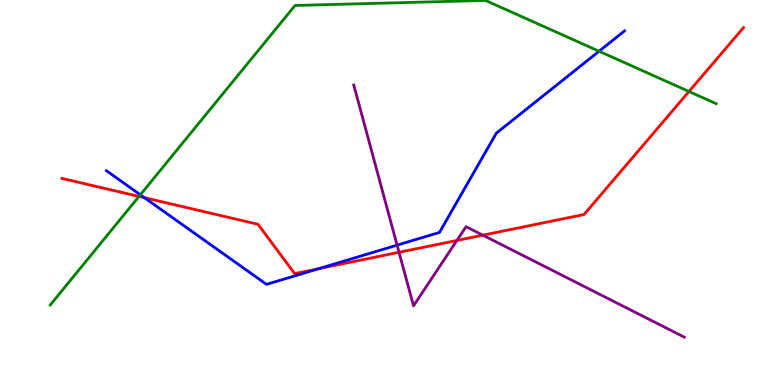[{'lines': ['blue', 'red'], 'intersections': [{'x': 1.86, 'y': 4.86}, {'x': 4.12, 'y': 3.02}]}, {'lines': ['green', 'red'], 'intersections': [{'x': 1.79, 'y': 4.9}, {'x': 8.89, 'y': 7.62}]}, {'lines': ['purple', 'red'], 'intersections': [{'x': 5.15, 'y': 3.45}, {'x': 5.9, 'y': 3.75}, {'x': 6.23, 'y': 3.89}]}, {'lines': ['blue', 'green'], 'intersections': [{'x': 1.81, 'y': 4.94}, {'x': 7.73, 'y': 8.67}]}, {'lines': ['blue', 'purple'], 'intersections': [{'x': 5.12, 'y': 3.63}]}, {'lines': ['green', 'purple'], 'intersections': []}]